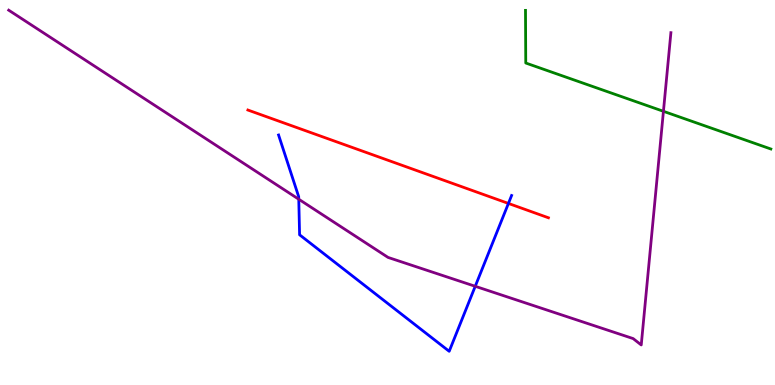[{'lines': ['blue', 'red'], 'intersections': [{'x': 6.56, 'y': 4.72}]}, {'lines': ['green', 'red'], 'intersections': []}, {'lines': ['purple', 'red'], 'intersections': []}, {'lines': ['blue', 'green'], 'intersections': []}, {'lines': ['blue', 'purple'], 'intersections': [{'x': 3.86, 'y': 4.83}, {'x': 6.13, 'y': 2.56}]}, {'lines': ['green', 'purple'], 'intersections': [{'x': 8.56, 'y': 7.11}]}]